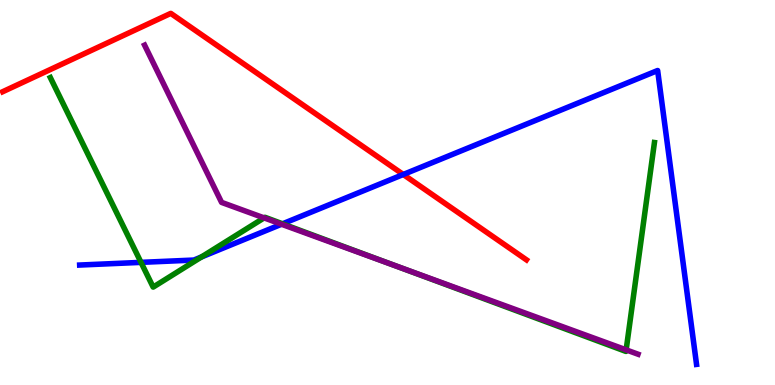[{'lines': ['blue', 'red'], 'intersections': [{'x': 5.2, 'y': 5.47}]}, {'lines': ['green', 'red'], 'intersections': []}, {'lines': ['purple', 'red'], 'intersections': []}, {'lines': ['blue', 'green'], 'intersections': [{'x': 1.82, 'y': 3.19}, {'x': 2.6, 'y': 3.33}, {'x': 3.65, 'y': 4.19}]}, {'lines': ['blue', 'purple'], 'intersections': [{'x': 3.63, 'y': 4.18}]}, {'lines': ['green', 'purple'], 'intersections': [{'x': 3.41, 'y': 4.34}, {'x': 5.09, 'y': 3.1}, {'x': 8.08, 'y': 0.912}]}]